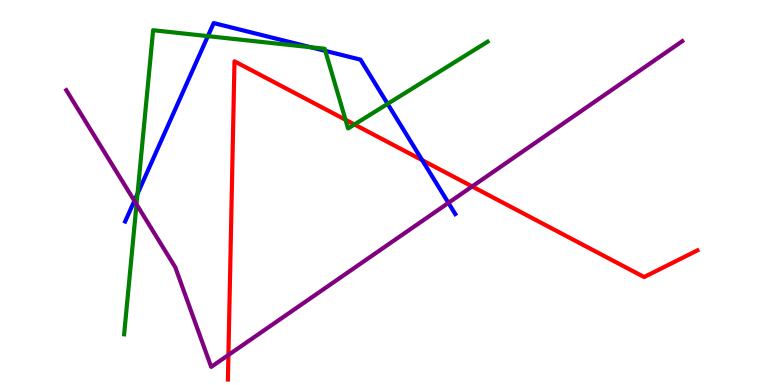[{'lines': ['blue', 'red'], 'intersections': [{'x': 5.45, 'y': 5.84}]}, {'lines': ['green', 'red'], 'intersections': [{'x': 4.46, 'y': 6.89}, {'x': 4.57, 'y': 6.77}]}, {'lines': ['purple', 'red'], 'intersections': [{'x': 2.95, 'y': 0.779}, {'x': 6.09, 'y': 5.16}]}, {'lines': ['blue', 'green'], 'intersections': [{'x': 1.77, 'y': 4.97}, {'x': 2.68, 'y': 9.06}, {'x': 4.01, 'y': 8.77}, {'x': 4.2, 'y': 8.68}, {'x': 5.0, 'y': 7.3}]}, {'lines': ['blue', 'purple'], 'intersections': [{'x': 1.73, 'y': 4.78}, {'x': 5.79, 'y': 4.73}]}, {'lines': ['green', 'purple'], 'intersections': [{'x': 1.76, 'y': 4.69}]}]